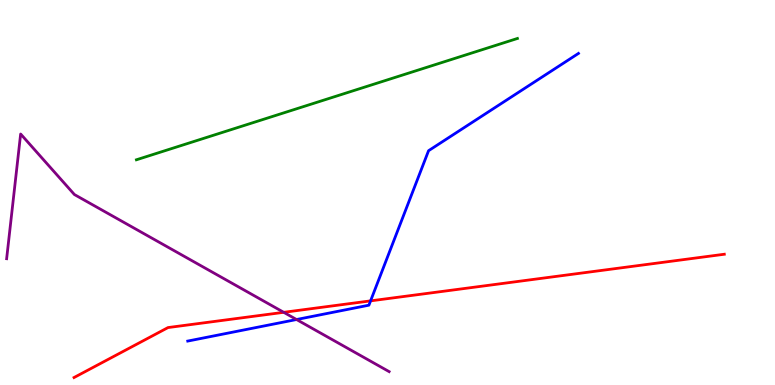[{'lines': ['blue', 'red'], 'intersections': [{'x': 4.78, 'y': 2.19}]}, {'lines': ['green', 'red'], 'intersections': []}, {'lines': ['purple', 'red'], 'intersections': [{'x': 3.66, 'y': 1.89}]}, {'lines': ['blue', 'green'], 'intersections': []}, {'lines': ['blue', 'purple'], 'intersections': [{'x': 3.83, 'y': 1.7}]}, {'lines': ['green', 'purple'], 'intersections': []}]